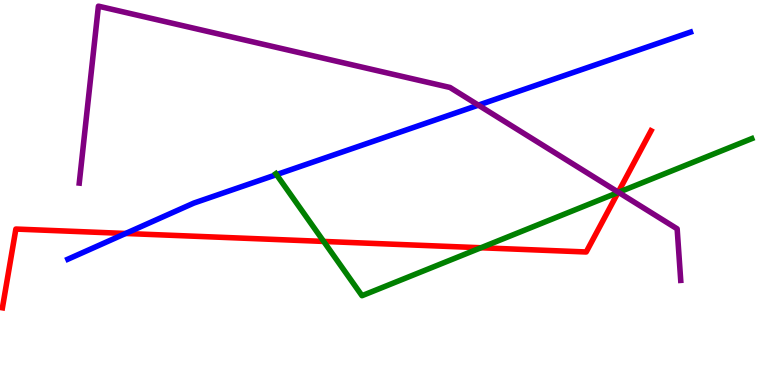[{'lines': ['blue', 'red'], 'intersections': [{'x': 1.62, 'y': 3.94}]}, {'lines': ['green', 'red'], 'intersections': [{'x': 4.18, 'y': 3.73}, {'x': 6.21, 'y': 3.56}, {'x': 7.97, 'y': 5.0}]}, {'lines': ['purple', 'red'], 'intersections': [{'x': 7.98, 'y': 5.01}]}, {'lines': ['blue', 'green'], 'intersections': [{'x': 3.57, 'y': 5.46}]}, {'lines': ['blue', 'purple'], 'intersections': [{'x': 6.17, 'y': 7.27}]}, {'lines': ['green', 'purple'], 'intersections': [{'x': 7.98, 'y': 5.0}]}]